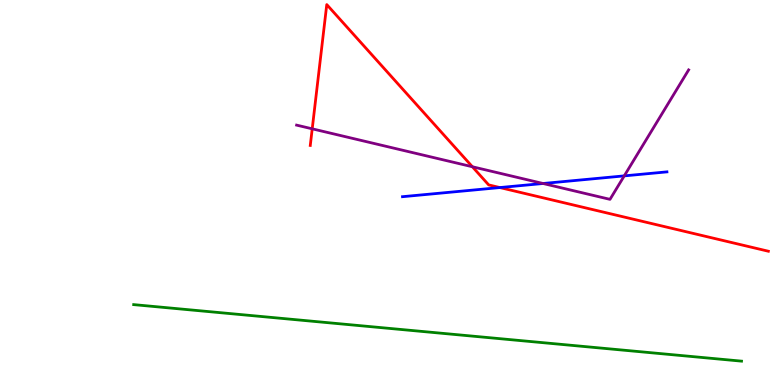[{'lines': ['blue', 'red'], 'intersections': [{'x': 6.45, 'y': 5.13}]}, {'lines': ['green', 'red'], 'intersections': []}, {'lines': ['purple', 'red'], 'intersections': [{'x': 4.03, 'y': 6.65}, {'x': 6.1, 'y': 5.67}]}, {'lines': ['blue', 'green'], 'intersections': []}, {'lines': ['blue', 'purple'], 'intersections': [{'x': 7.01, 'y': 5.23}, {'x': 8.05, 'y': 5.43}]}, {'lines': ['green', 'purple'], 'intersections': []}]